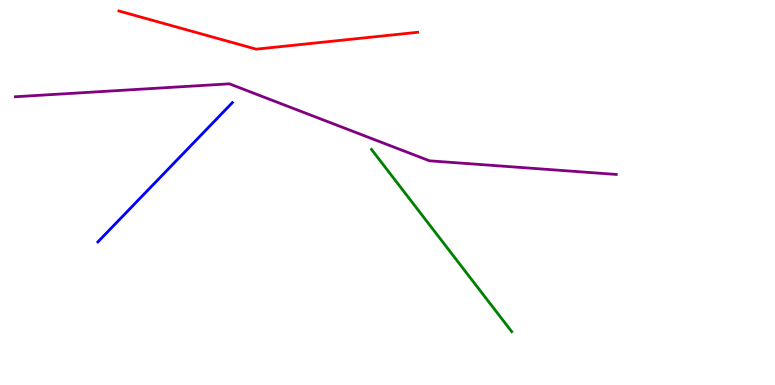[{'lines': ['blue', 'red'], 'intersections': []}, {'lines': ['green', 'red'], 'intersections': []}, {'lines': ['purple', 'red'], 'intersections': []}, {'lines': ['blue', 'green'], 'intersections': []}, {'lines': ['blue', 'purple'], 'intersections': []}, {'lines': ['green', 'purple'], 'intersections': []}]